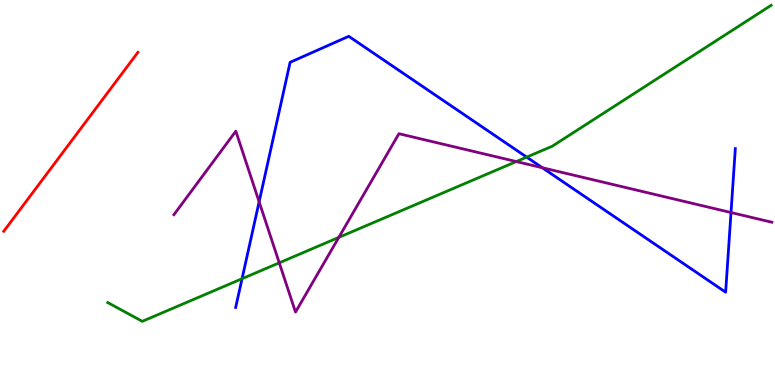[{'lines': ['blue', 'red'], 'intersections': []}, {'lines': ['green', 'red'], 'intersections': []}, {'lines': ['purple', 'red'], 'intersections': []}, {'lines': ['blue', 'green'], 'intersections': [{'x': 3.12, 'y': 2.76}, {'x': 6.8, 'y': 5.92}]}, {'lines': ['blue', 'purple'], 'intersections': [{'x': 3.34, 'y': 4.76}, {'x': 7.0, 'y': 5.64}, {'x': 9.43, 'y': 4.48}]}, {'lines': ['green', 'purple'], 'intersections': [{'x': 3.6, 'y': 3.17}, {'x': 4.37, 'y': 3.83}, {'x': 6.66, 'y': 5.8}]}]